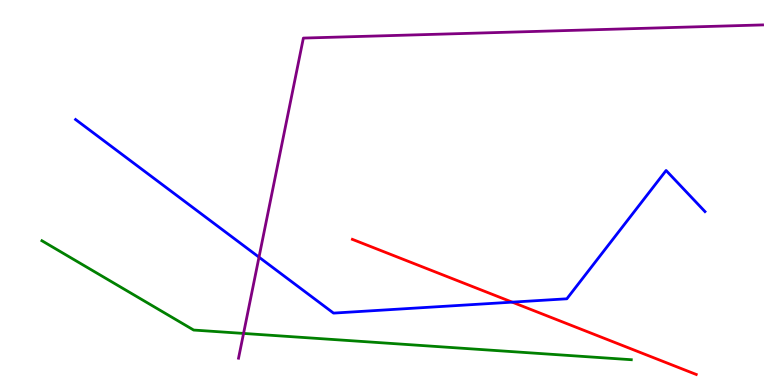[{'lines': ['blue', 'red'], 'intersections': [{'x': 6.61, 'y': 2.15}]}, {'lines': ['green', 'red'], 'intersections': []}, {'lines': ['purple', 'red'], 'intersections': []}, {'lines': ['blue', 'green'], 'intersections': []}, {'lines': ['blue', 'purple'], 'intersections': [{'x': 3.34, 'y': 3.32}]}, {'lines': ['green', 'purple'], 'intersections': [{'x': 3.14, 'y': 1.34}]}]